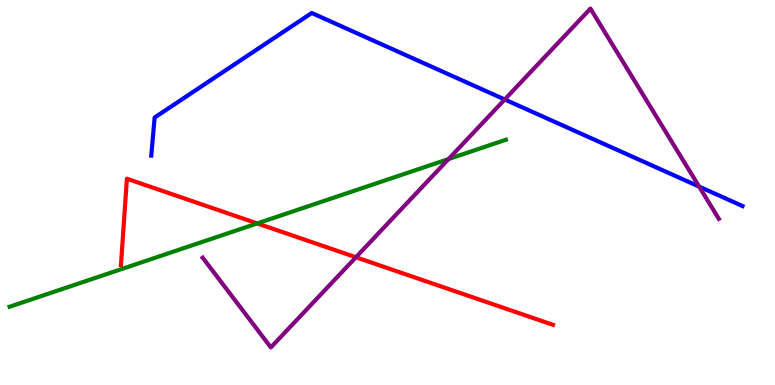[{'lines': ['blue', 'red'], 'intersections': []}, {'lines': ['green', 'red'], 'intersections': [{'x': 3.32, 'y': 4.2}]}, {'lines': ['purple', 'red'], 'intersections': [{'x': 4.59, 'y': 3.32}]}, {'lines': ['blue', 'green'], 'intersections': []}, {'lines': ['blue', 'purple'], 'intersections': [{'x': 6.51, 'y': 7.42}, {'x': 9.02, 'y': 5.15}]}, {'lines': ['green', 'purple'], 'intersections': [{'x': 5.79, 'y': 5.87}]}]